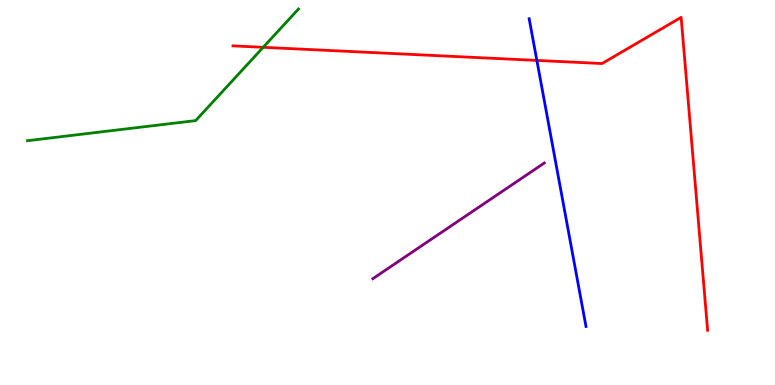[{'lines': ['blue', 'red'], 'intersections': [{'x': 6.93, 'y': 8.43}]}, {'lines': ['green', 'red'], 'intersections': [{'x': 3.4, 'y': 8.77}]}, {'lines': ['purple', 'red'], 'intersections': []}, {'lines': ['blue', 'green'], 'intersections': []}, {'lines': ['blue', 'purple'], 'intersections': []}, {'lines': ['green', 'purple'], 'intersections': []}]